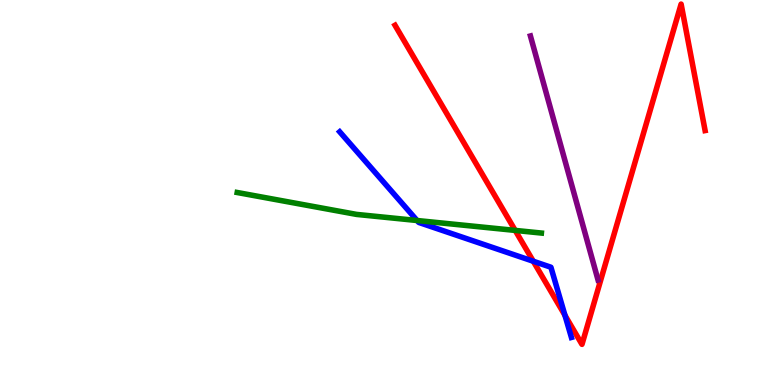[{'lines': ['blue', 'red'], 'intersections': [{'x': 6.88, 'y': 3.21}, {'x': 7.29, 'y': 1.81}]}, {'lines': ['green', 'red'], 'intersections': [{'x': 6.65, 'y': 4.02}]}, {'lines': ['purple', 'red'], 'intersections': []}, {'lines': ['blue', 'green'], 'intersections': [{'x': 5.38, 'y': 4.27}]}, {'lines': ['blue', 'purple'], 'intersections': []}, {'lines': ['green', 'purple'], 'intersections': []}]